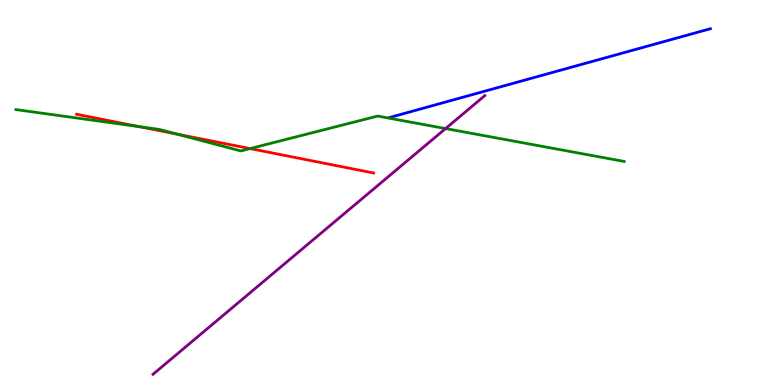[{'lines': ['blue', 'red'], 'intersections': []}, {'lines': ['green', 'red'], 'intersections': [{'x': 1.79, 'y': 6.71}, {'x': 2.29, 'y': 6.52}, {'x': 3.23, 'y': 6.14}]}, {'lines': ['purple', 'red'], 'intersections': []}, {'lines': ['blue', 'green'], 'intersections': []}, {'lines': ['blue', 'purple'], 'intersections': []}, {'lines': ['green', 'purple'], 'intersections': [{'x': 5.75, 'y': 6.66}]}]